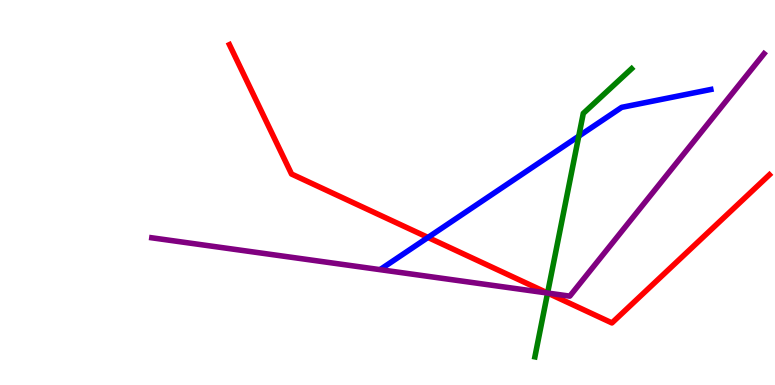[{'lines': ['blue', 'red'], 'intersections': [{'x': 5.52, 'y': 3.83}]}, {'lines': ['green', 'red'], 'intersections': [{'x': 7.07, 'y': 2.39}]}, {'lines': ['purple', 'red'], 'intersections': [{'x': 7.07, 'y': 2.39}]}, {'lines': ['blue', 'green'], 'intersections': [{'x': 7.47, 'y': 6.46}]}, {'lines': ['blue', 'purple'], 'intersections': []}, {'lines': ['green', 'purple'], 'intersections': [{'x': 7.07, 'y': 2.39}]}]